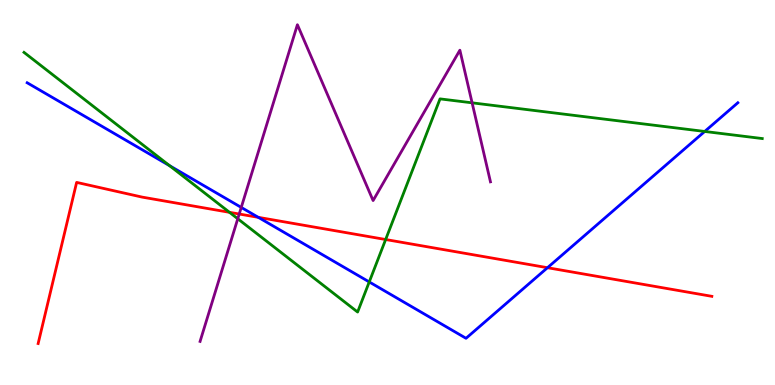[{'lines': ['blue', 'red'], 'intersections': [{'x': 3.33, 'y': 4.35}, {'x': 7.06, 'y': 3.05}]}, {'lines': ['green', 'red'], 'intersections': [{'x': 2.96, 'y': 4.49}, {'x': 4.98, 'y': 3.78}]}, {'lines': ['purple', 'red'], 'intersections': [{'x': 3.09, 'y': 4.44}]}, {'lines': ['blue', 'green'], 'intersections': [{'x': 2.19, 'y': 5.7}, {'x': 4.76, 'y': 2.68}, {'x': 9.09, 'y': 6.59}]}, {'lines': ['blue', 'purple'], 'intersections': [{'x': 3.11, 'y': 4.61}]}, {'lines': ['green', 'purple'], 'intersections': [{'x': 3.07, 'y': 4.32}, {'x': 6.09, 'y': 7.33}]}]